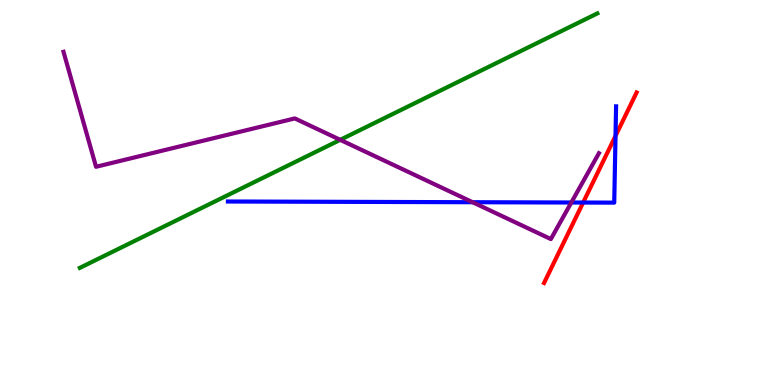[{'lines': ['blue', 'red'], 'intersections': [{'x': 7.52, 'y': 4.74}, {'x': 7.94, 'y': 6.47}]}, {'lines': ['green', 'red'], 'intersections': []}, {'lines': ['purple', 'red'], 'intersections': []}, {'lines': ['blue', 'green'], 'intersections': []}, {'lines': ['blue', 'purple'], 'intersections': [{'x': 6.1, 'y': 4.75}, {'x': 7.37, 'y': 4.74}]}, {'lines': ['green', 'purple'], 'intersections': [{'x': 4.39, 'y': 6.37}]}]